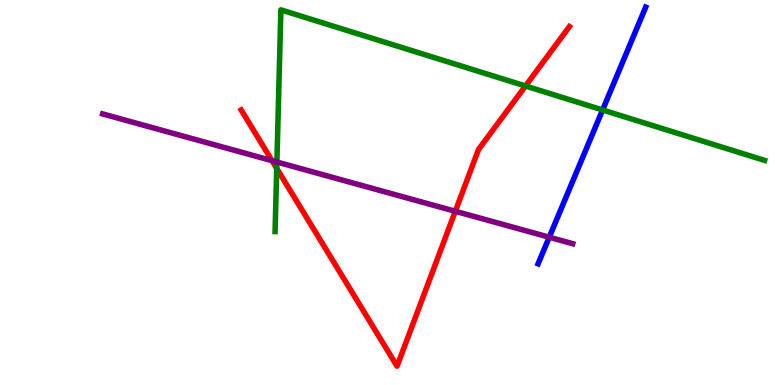[{'lines': ['blue', 'red'], 'intersections': []}, {'lines': ['green', 'red'], 'intersections': [{'x': 3.57, 'y': 5.63}, {'x': 6.78, 'y': 7.77}]}, {'lines': ['purple', 'red'], 'intersections': [{'x': 3.51, 'y': 5.83}, {'x': 5.87, 'y': 4.51}]}, {'lines': ['blue', 'green'], 'intersections': [{'x': 7.78, 'y': 7.14}]}, {'lines': ['blue', 'purple'], 'intersections': [{'x': 7.09, 'y': 3.84}]}, {'lines': ['green', 'purple'], 'intersections': [{'x': 3.57, 'y': 5.79}]}]